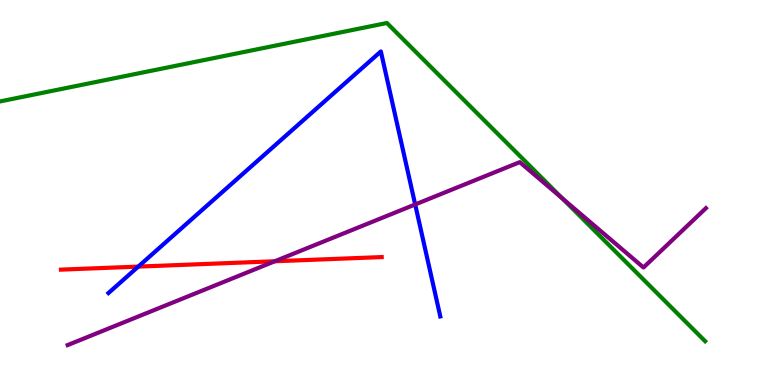[{'lines': ['blue', 'red'], 'intersections': [{'x': 1.78, 'y': 3.08}]}, {'lines': ['green', 'red'], 'intersections': []}, {'lines': ['purple', 'red'], 'intersections': [{'x': 3.55, 'y': 3.21}]}, {'lines': ['blue', 'green'], 'intersections': []}, {'lines': ['blue', 'purple'], 'intersections': [{'x': 5.36, 'y': 4.69}]}, {'lines': ['green', 'purple'], 'intersections': [{'x': 7.25, 'y': 4.85}]}]